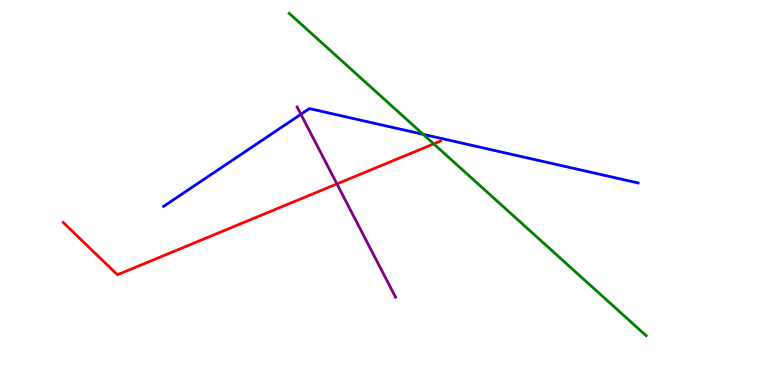[{'lines': ['blue', 'red'], 'intersections': []}, {'lines': ['green', 'red'], 'intersections': [{'x': 5.6, 'y': 6.26}]}, {'lines': ['purple', 'red'], 'intersections': [{'x': 4.35, 'y': 5.22}]}, {'lines': ['blue', 'green'], 'intersections': [{'x': 5.46, 'y': 6.51}]}, {'lines': ['blue', 'purple'], 'intersections': [{'x': 3.88, 'y': 7.03}]}, {'lines': ['green', 'purple'], 'intersections': []}]